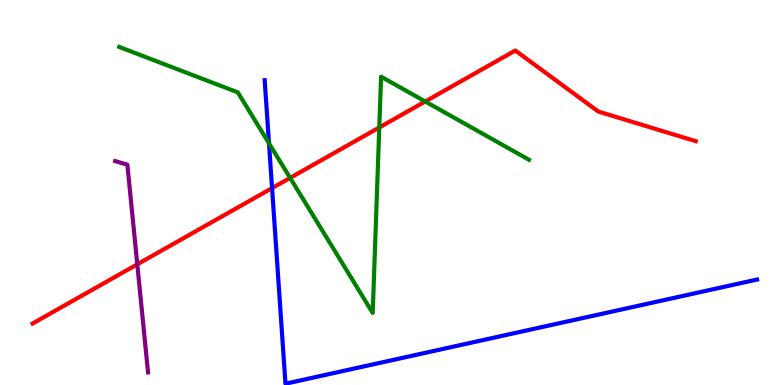[{'lines': ['blue', 'red'], 'intersections': [{'x': 3.51, 'y': 5.11}]}, {'lines': ['green', 'red'], 'intersections': [{'x': 3.74, 'y': 5.38}, {'x': 4.89, 'y': 6.69}, {'x': 5.49, 'y': 7.36}]}, {'lines': ['purple', 'red'], 'intersections': [{'x': 1.77, 'y': 3.13}]}, {'lines': ['blue', 'green'], 'intersections': [{'x': 3.47, 'y': 6.28}]}, {'lines': ['blue', 'purple'], 'intersections': []}, {'lines': ['green', 'purple'], 'intersections': []}]